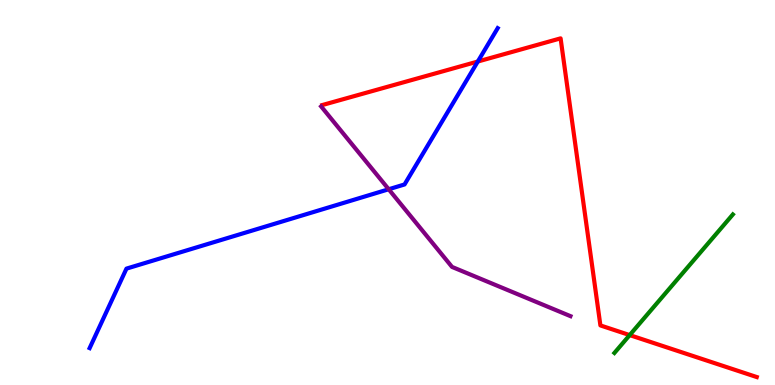[{'lines': ['blue', 'red'], 'intersections': [{'x': 6.17, 'y': 8.4}]}, {'lines': ['green', 'red'], 'intersections': [{'x': 8.12, 'y': 1.3}]}, {'lines': ['purple', 'red'], 'intersections': []}, {'lines': ['blue', 'green'], 'intersections': []}, {'lines': ['blue', 'purple'], 'intersections': [{'x': 5.02, 'y': 5.08}]}, {'lines': ['green', 'purple'], 'intersections': []}]